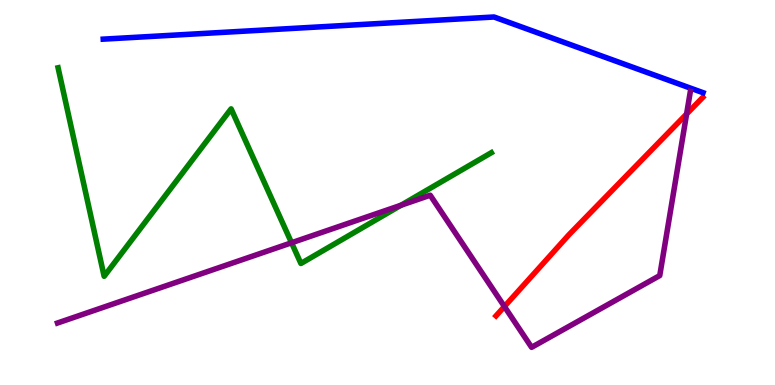[{'lines': ['blue', 'red'], 'intersections': []}, {'lines': ['green', 'red'], 'intersections': []}, {'lines': ['purple', 'red'], 'intersections': [{'x': 6.51, 'y': 2.04}, {'x': 8.86, 'y': 7.04}]}, {'lines': ['blue', 'green'], 'intersections': []}, {'lines': ['blue', 'purple'], 'intersections': []}, {'lines': ['green', 'purple'], 'intersections': [{'x': 3.76, 'y': 3.69}, {'x': 5.17, 'y': 4.67}]}]